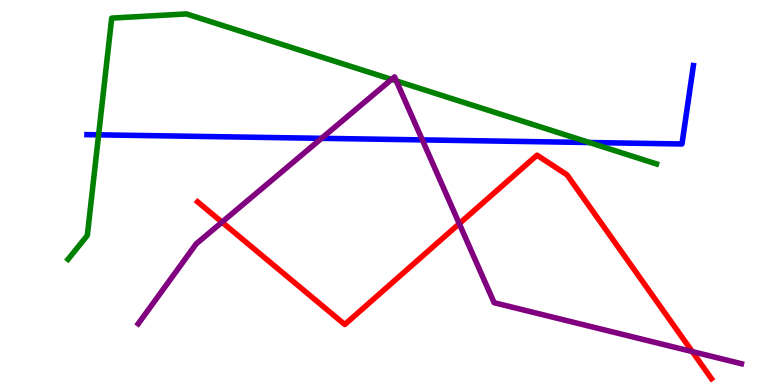[{'lines': ['blue', 'red'], 'intersections': []}, {'lines': ['green', 'red'], 'intersections': []}, {'lines': ['purple', 'red'], 'intersections': [{'x': 2.86, 'y': 4.23}, {'x': 5.93, 'y': 4.19}, {'x': 8.93, 'y': 0.868}]}, {'lines': ['blue', 'green'], 'intersections': [{'x': 1.27, 'y': 6.5}, {'x': 7.6, 'y': 6.3}]}, {'lines': ['blue', 'purple'], 'intersections': [{'x': 4.15, 'y': 6.41}, {'x': 5.45, 'y': 6.37}]}, {'lines': ['green', 'purple'], 'intersections': [{'x': 5.05, 'y': 7.94}, {'x': 5.11, 'y': 7.9}]}]